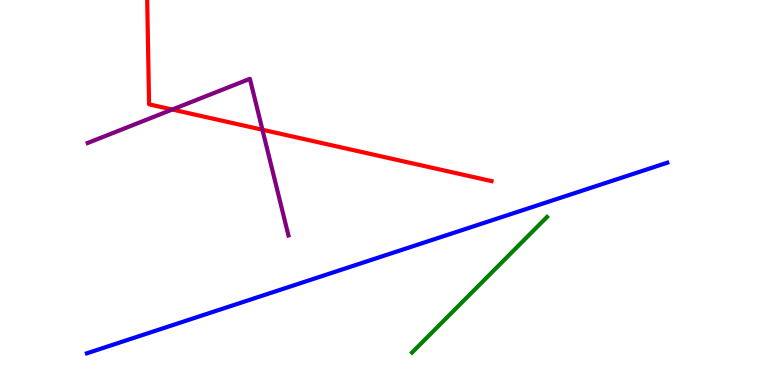[{'lines': ['blue', 'red'], 'intersections': []}, {'lines': ['green', 'red'], 'intersections': []}, {'lines': ['purple', 'red'], 'intersections': [{'x': 2.22, 'y': 7.16}, {'x': 3.39, 'y': 6.63}]}, {'lines': ['blue', 'green'], 'intersections': []}, {'lines': ['blue', 'purple'], 'intersections': []}, {'lines': ['green', 'purple'], 'intersections': []}]